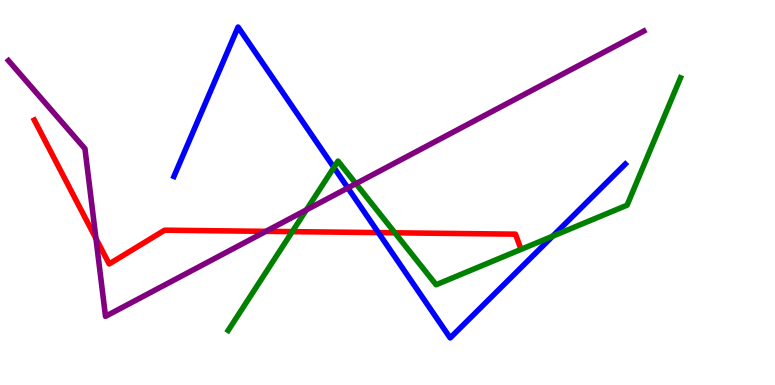[{'lines': ['blue', 'red'], 'intersections': [{'x': 4.88, 'y': 3.96}]}, {'lines': ['green', 'red'], 'intersections': [{'x': 3.77, 'y': 3.98}, {'x': 5.1, 'y': 3.95}]}, {'lines': ['purple', 'red'], 'intersections': [{'x': 1.24, 'y': 3.8}, {'x': 3.43, 'y': 3.99}]}, {'lines': ['blue', 'green'], 'intersections': [{'x': 4.31, 'y': 5.65}, {'x': 7.13, 'y': 3.87}]}, {'lines': ['blue', 'purple'], 'intersections': [{'x': 4.49, 'y': 5.12}]}, {'lines': ['green', 'purple'], 'intersections': [{'x': 3.95, 'y': 4.55}, {'x': 4.59, 'y': 5.23}]}]